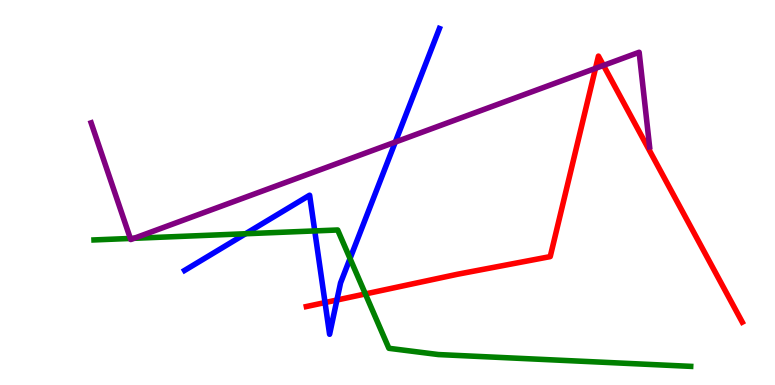[{'lines': ['blue', 'red'], 'intersections': [{'x': 4.19, 'y': 2.14}, {'x': 4.35, 'y': 2.21}]}, {'lines': ['green', 'red'], 'intersections': [{'x': 4.71, 'y': 2.37}]}, {'lines': ['purple', 'red'], 'intersections': [{'x': 7.68, 'y': 8.22}, {'x': 7.79, 'y': 8.3}]}, {'lines': ['blue', 'green'], 'intersections': [{'x': 3.17, 'y': 3.93}, {'x': 4.06, 'y': 4.0}, {'x': 4.52, 'y': 3.28}]}, {'lines': ['blue', 'purple'], 'intersections': [{'x': 5.1, 'y': 6.31}]}, {'lines': ['green', 'purple'], 'intersections': [{'x': 1.68, 'y': 3.81}, {'x': 1.73, 'y': 3.81}]}]